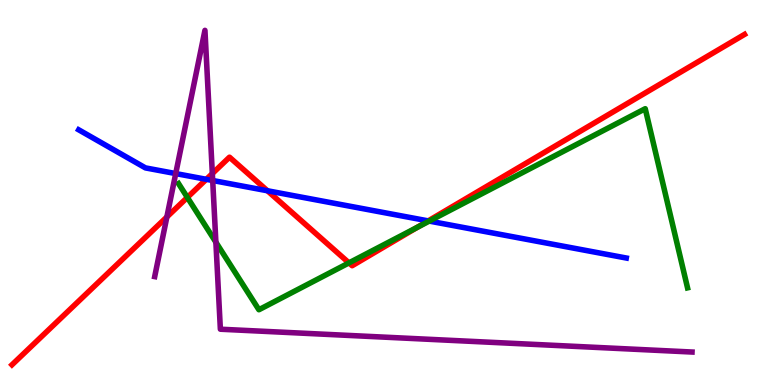[{'lines': ['blue', 'red'], 'intersections': [{'x': 2.66, 'y': 5.34}, {'x': 3.45, 'y': 5.04}, {'x': 5.53, 'y': 4.26}]}, {'lines': ['green', 'red'], 'intersections': [{'x': 2.42, 'y': 4.87}, {'x': 4.5, 'y': 3.17}, {'x': 5.38, 'y': 4.09}]}, {'lines': ['purple', 'red'], 'intersections': [{'x': 2.15, 'y': 4.36}, {'x': 2.74, 'y': 5.49}]}, {'lines': ['blue', 'green'], 'intersections': [{'x': 5.54, 'y': 4.26}]}, {'lines': ['blue', 'purple'], 'intersections': [{'x': 2.27, 'y': 5.49}, {'x': 2.74, 'y': 5.31}]}, {'lines': ['green', 'purple'], 'intersections': [{'x': 2.79, 'y': 3.71}]}]